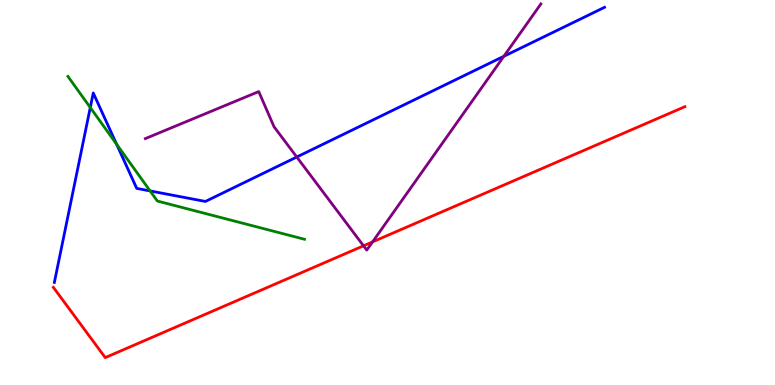[{'lines': ['blue', 'red'], 'intersections': []}, {'lines': ['green', 'red'], 'intersections': []}, {'lines': ['purple', 'red'], 'intersections': [{'x': 4.69, 'y': 3.62}, {'x': 4.81, 'y': 3.72}]}, {'lines': ['blue', 'green'], 'intersections': [{'x': 1.16, 'y': 7.21}, {'x': 1.5, 'y': 6.25}, {'x': 1.94, 'y': 5.04}]}, {'lines': ['blue', 'purple'], 'intersections': [{'x': 3.83, 'y': 5.92}, {'x': 6.5, 'y': 8.54}]}, {'lines': ['green', 'purple'], 'intersections': []}]